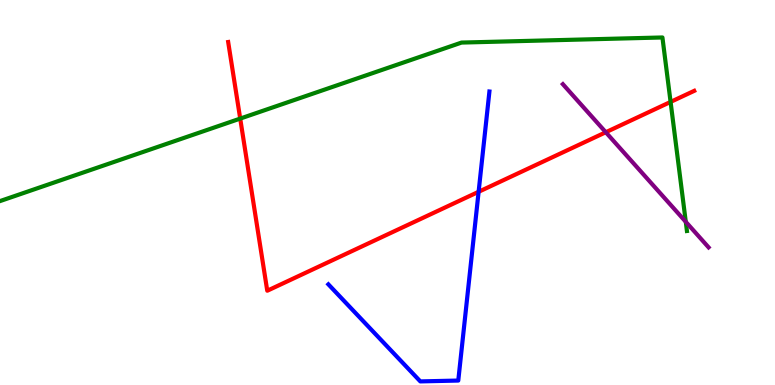[{'lines': ['blue', 'red'], 'intersections': [{'x': 6.18, 'y': 5.02}]}, {'lines': ['green', 'red'], 'intersections': [{'x': 3.1, 'y': 6.92}, {'x': 8.65, 'y': 7.35}]}, {'lines': ['purple', 'red'], 'intersections': [{'x': 7.82, 'y': 6.56}]}, {'lines': ['blue', 'green'], 'intersections': []}, {'lines': ['blue', 'purple'], 'intersections': []}, {'lines': ['green', 'purple'], 'intersections': [{'x': 8.85, 'y': 4.24}]}]